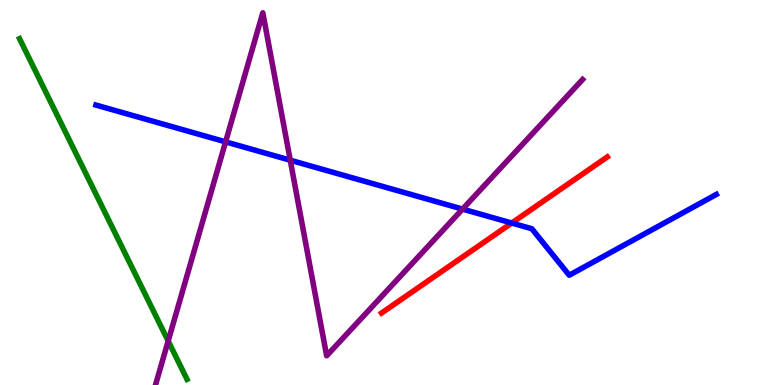[{'lines': ['blue', 'red'], 'intersections': [{'x': 6.6, 'y': 4.21}]}, {'lines': ['green', 'red'], 'intersections': []}, {'lines': ['purple', 'red'], 'intersections': []}, {'lines': ['blue', 'green'], 'intersections': []}, {'lines': ['blue', 'purple'], 'intersections': [{'x': 2.91, 'y': 6.32}, {'x': 3.75, 'y': 5.84}, {'x': 5.97, 'y': 4.57}]}, {'lines': ['green', 'purple'], 'intersections': [{'x': 2.17, 'y': 1.14}]}]